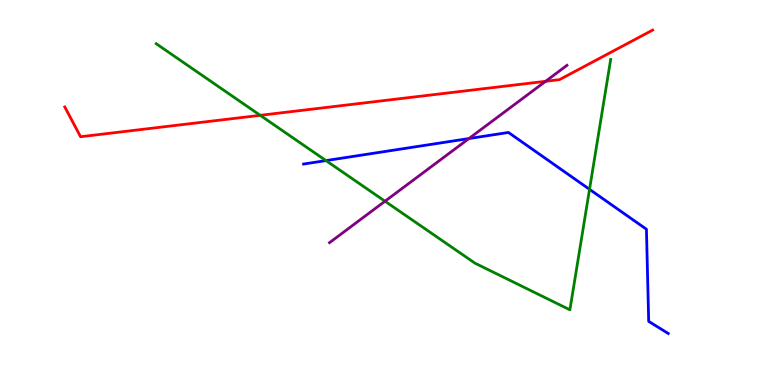[{'lines': ['blue', 'red'], 'intersections': []}, {'lines': ['green', 'red'], 'intersections': [{'x': 3.36, 'y': 7.0}]}, {'lines': ['purple', 'red'], 'intersections': [{'x': 7.04, 'y': 7.89}]}, {'lines': ['blue', 'green'], 'intersections': [{'x': 4.21, 'y': 5.83}, {'x': 7.61, 'y': 5.08}]}, {'lines': ['blue', 'purple'], 'intersections': [{'x': 6.05, 'y': 6.4}]}, {'lines': ['green', 'purple'], 'intersections': [{'x': 4.97, 'y': 4.77}]}]